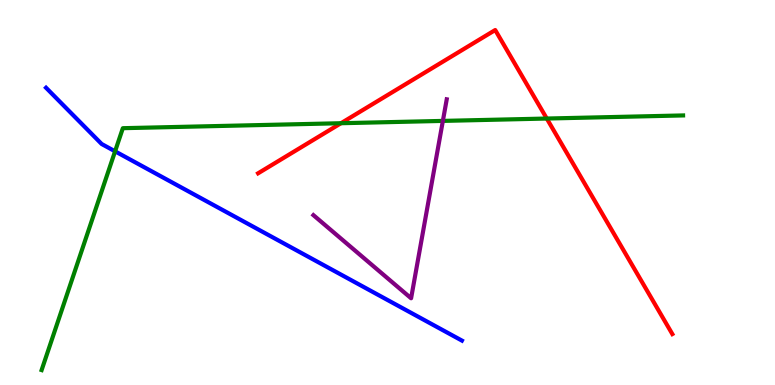[{'lines': ['blue', 'red'], 'intersections': []}, {'lines': ['green', 'red'], 'intersections': [{'x': 4.4, 'y': 6.8}, {'x': 7.06, 'y': 6.92}]}, {'lines': ['purple', 'red'], 'intersections': []}, {'lines': ['blue', 'green'], 'intersections': [{'x': 1.48, 'y': 6.07}]}, {'lines': ['blue', 'purple'], 'intersections': []}, {'lines': ['green', 'purple'], 'intersections': [{'x': 5.71, 'y': 6.86}]}]